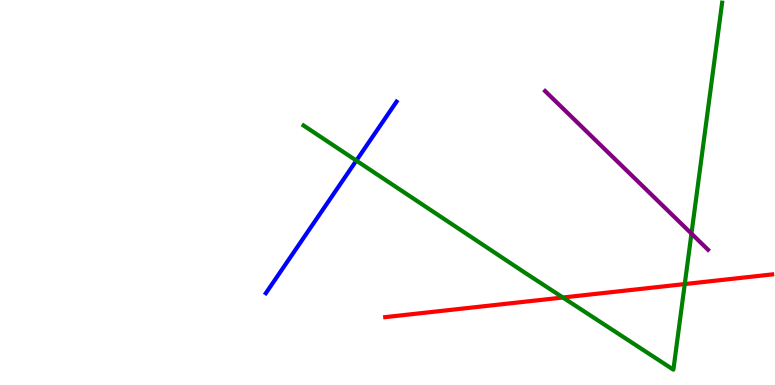[{'lines': ['blue', 'red'], 'intersections': []}, {'lines': ['green', 'red'], 'intersections': [{'x': 7.26, 'y': 2.27}, {'x': 8.84, 'y': 2.62}]}, {'lines': ['purple', 'red'], 'intersections': []}, {'lines': ['blue', 'green'], 'intersections': [{'x': 4.6, 'y': 5.83}]}, {'lines': ['blue', 'purple'], 'intersections': []}, {'lines': ['green', 'purple'], 'intersections': [{'x': 8.92, 'y': 3.93}]}]